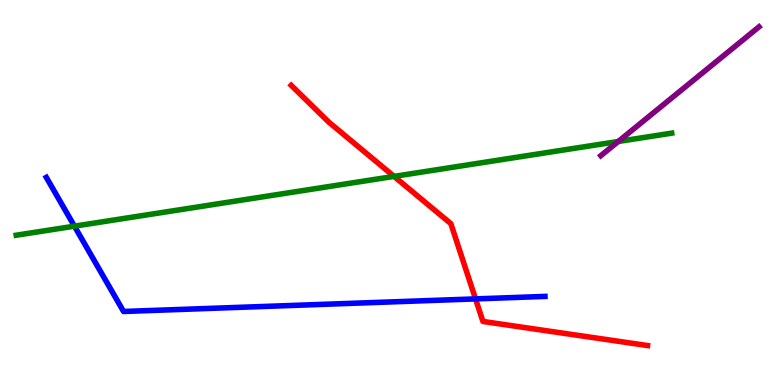[{'lines': ['blue', 'red'], 'intersections': [{'x': 6.14, 'y': 2.24}]}, {'lines': ['green', 'red'], 'intersections': [{'x': 5.08, 'y': 5.42}]}, {'lines': ['purple', 'red'], 'intersections': []}, {'lines': ['blue', 'green'], 'intersections': [{'x': 0.96, 'y': 4.13}]}, {'lines': ['blue', 'purple'], 'intersections': []}, {'lines': ['green', 'purple'], 'intersections': [{'x': 7.98, 'y': 6.33}]}]